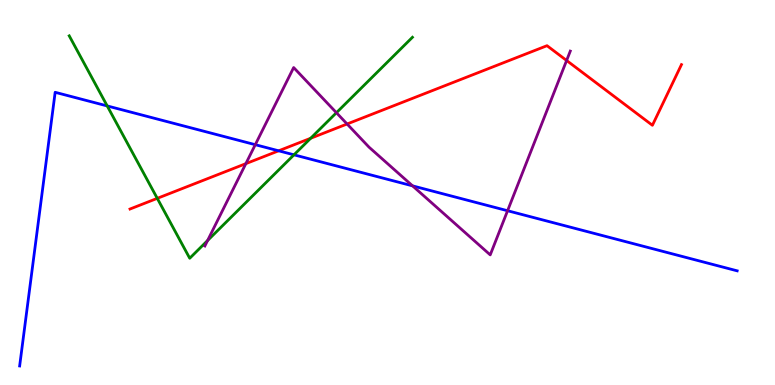[{'lines': ['blue', 'red'], 'intersections': [{'x': 3.6, 'y': 6.08}]}, {'lines': ['green', 'red'], 'intersections': [{'x': 2.03, 'y': 4.85}, {'x': 4.01, 'y': 6.41}]}, {'lines': ['purple', 'red'], 'intersections': [{'x': 3.17, 'y': 5.75}, {'x': 4.48, 'y': 6.78}, {'x': 7.31, 'y': 8.43}]}, {'lines': ['blue', 'green'], 'intersections': [{'x': 1.38, 'y': 7.25}, {'x': 3.79, 'y': 5.98}]}, {'lines': ['blue', 'purple'], 'intersections': [{'x': 3.29, 'y': 6.24}, {'x': 5.32, 'y': 5.17}, {'x': 6.55, 'y': 4.53}]}, {'lines': ['green', 'purple'], 'intersections': [{'x': 2.68, 'y': 3.75}, {'x': 4.34, 'y': 7.07}]}]